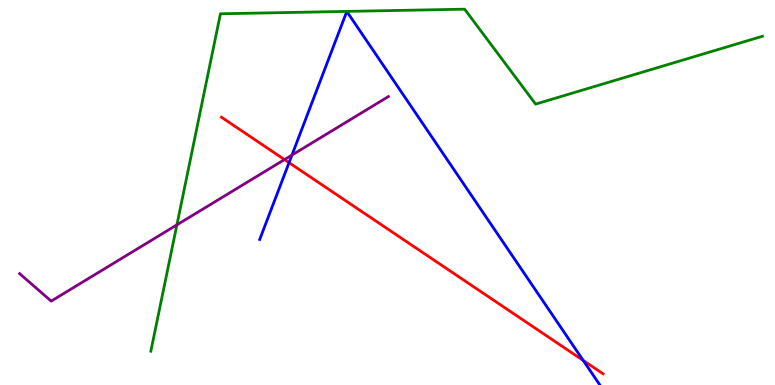[{'lines': ['blue', 'red'], 'intersections': [{'x': 3.73, 'y': 5.78}, {'x': 7.53, 'y': 0.637}]}, {'lines': ['green', 'red'], 'intersections': []}, {'lines': ['purple', 'red'], 'intersections': [{'x': 3.67, 'y': 5.85}]}, {'lines': ['blue', 'green'], 'intersections': []}, {'lines': ['blue', 'purple'], 'intersections': [{'x': 3.77, 'y': 5.97}]}, {'lines': ['green', 'purple'], 'intersections': [{'x': 2.28, 'y': 4.16}]}]